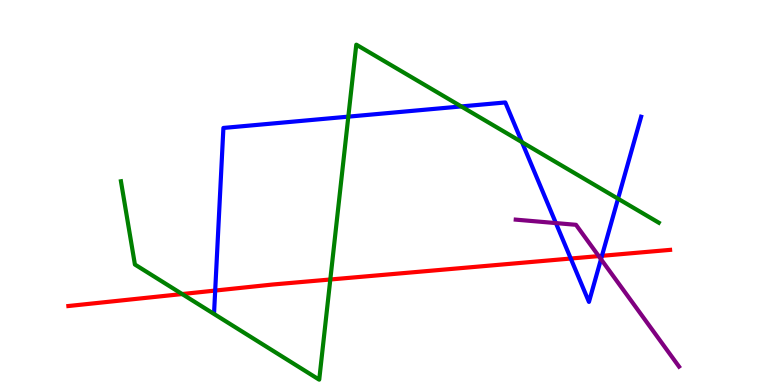[{'lines': ['blue', 'red'], 'intersections': [{'x': 2.78, 'y': 2.45}, {'x': 7.36, 'y': 3.28}, {'x': 7.77, 'y': 3.36}]}, {'lines': ['green', 'red'], 'intersections': [{'x': 2.35, 'y': 2.36}, {'x': 4.26, 'y': 2.74}]}, {'lines': ['purple', 'red'], 'intersections': [{'x': 7.73, 'y': 3.35}]}, {'lines': ['blue', 'green'], 'intersections': [{'x': 4.49, 'y': 6.97}, {'x': 5.95, 'y': 7.24}, {'x': 6.74, 'y': 6.31}, {'x': 7.97, 'y': 4.84}]}, {'lines': ['blue', 'purple'], 'intersections': [{'x': 7.17, 'y': 4.21}, {'x': 7.75, 'y': 3.27}]}, {'lines': ['green', 'purple'], 'intersections': []}]